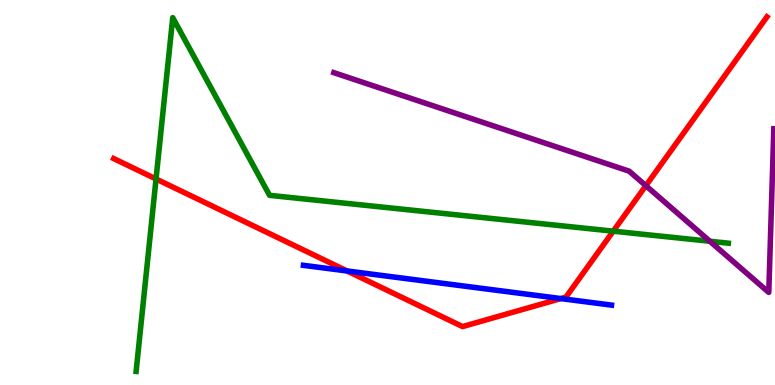[{'lines': ['blue', 'red'], 'intersections': [{'x': 4.48, 'y': 2.96}, {'x': 7.24, 'y': 2.25}]}, {'lines': ['green', 'red'], 'intersections': [{'x': 2.01, 'y': 5.35}, {'x': 7.91, 'y': 4.0}]}, {'lines': ['purple', 'red'], 'intersections': [{'x': 8.33, 'y': 5.18}]}, {'lines': ['blue', 'green'], 'intersections': []}, {'lines': ['blue', 'purple'], 'intersections': []}, {'lines': ['green', 'purple'], 'intersections': [{'x': 9.16, 'y': 3.73}]}]